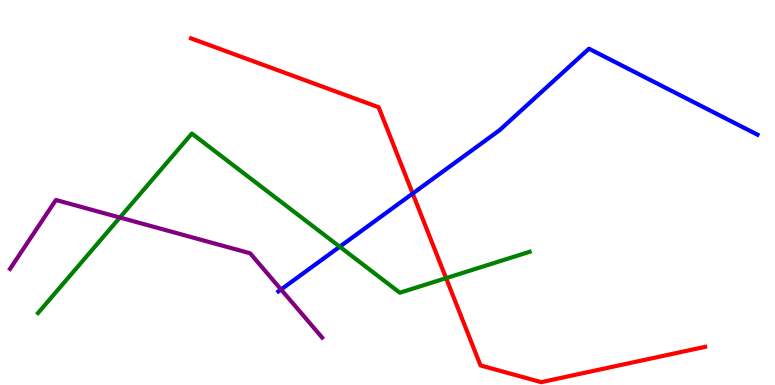[{'lines': ['blue', 'red'], 'intersections': [{'x': 5.32, 'y': 4.97}]}, {'lines': ['green', 'red'], 'intersections': [{'x': 5.76, 'y': 2.78}]}, {'lines': ['purple', 'red'], 'intersections': []}, {'lines': ['blue', 'green'], 'intersections': [{'x': 4.38, 'y': 3.59}]}, {'lines': ['blue', 'purple'], 'intersections': [{'x': 3.63, 'y': 2.48}]}, {'lines': ['green', 'purple'], 'intersections': [{'x': 1.55, 'y': 4.35}]}]